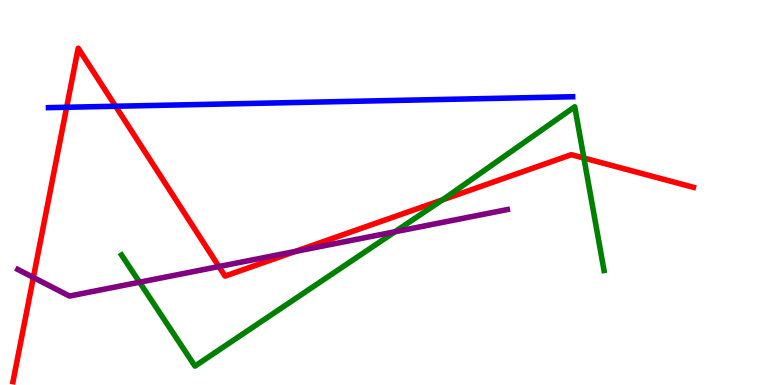[{'lines': ['blue', 'red'], 'intersections': [{'x': 0.86, 'y': 7.21}, {'x': 1.49, 'y': 7.24}]}, {'lines': ['green', 'red'], 'intersections': [{'x': 5.71, 'y': 4.81}, {'x': 7.53, 'y': 5.89}]}, {'lines': ['purple', 'red'], 'intersections': [{'x': 0.431, 'y': 2.79}, {'x': 2.82, 'y': 3.08}, {'x': 3.81, 'y': 3.47}]}, {'lines': ['blue', 'green'], 'intersections': []}, {'lines': ['blue', 'purple'], 'intersections': []}, {'lines': ['green', 'purple'], 'intersections': [{'x': 1.8, 'y': 2.67}, {'x': 5.1, 'y': 3.98}]}]